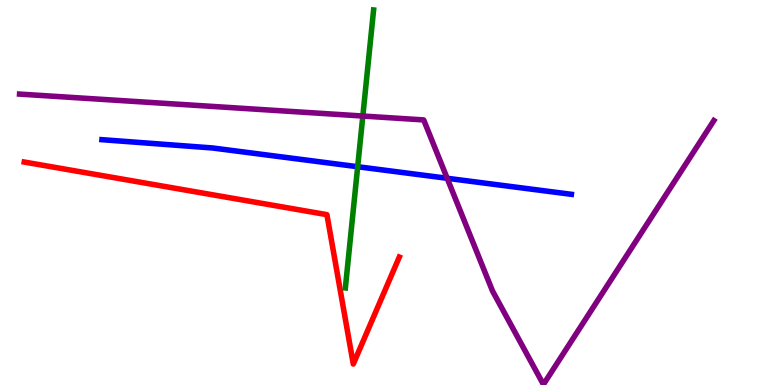[{'lines': ['blue', 'red'], 'intersections': []}, {'lines': ['green', 'red'], 'intersections': []}, {'lines': ['purple', 'red'], 'intersections': []}, {'lines': ['blue', 'green'], 'intersections': [{'x': 4.62, 'y': 5.67}]}, {'lines': ['blue', 'purple'], 'intersections': [{'x': 5.77, 'y': 5.37}]}, {'lines': ['green', 'purple'], 'intersections': [{'x': 4.68, 'y': 6.99}]}]